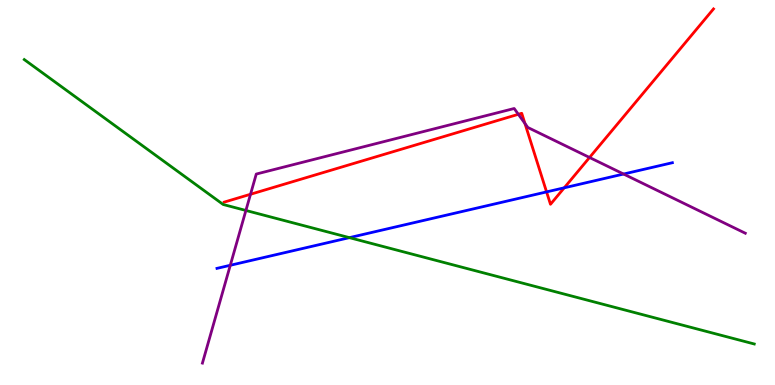[{'lines': ['blue', 'red'], 'intersections': [{'x': 7.05, 'y': 5.02}, {'x': 7.28, 'y': 5.12}]}, {'lines': ['green', 'red'], 'intersections': []}, {'lines': ['purple', 'red'], 'intersections': [{'x': 3.23, 'y': 4.95}, {'x': 6.69, 'y': 7.03}, {'x': 6.77, 'y': 6.79}, {'x': 7.61, 'y': 5.91}]}, {'lines': ['blue', 'green'], 'intersections': [{'x': 4.51, 'y': 3.83}]}, {'lines': ['blue', 'purple'], 'intersections': [{'x': 2.97, 'y': 3.11}, {'x': 8.05, 'y': 5.48}]}, {'lines': ['green', 'purple'], 'intersections': [{'x': 3.17, 'y': 4.53}]}]